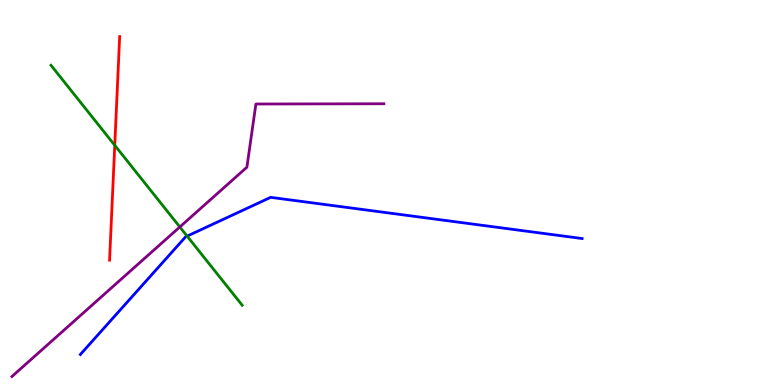[{'lines': ['blue', 'red'], 'intersections': []}, {'lines': ['green', 'red'], 'intersections': [{'x': 1.48, 'y': 6.23}]}, {'lines': ['purple', 'red'], 'intersections': []}, {'lines': ['blue', 'green'], 'intersections': [{'x': 2.41, 'y': 3.87}]}, {'lines': ['blue', 'purple'], 'intersections': []}, {'lines': ['green', 'purple'], 'intersections': [{'x': 2.32, 'y': 4.1}]}]